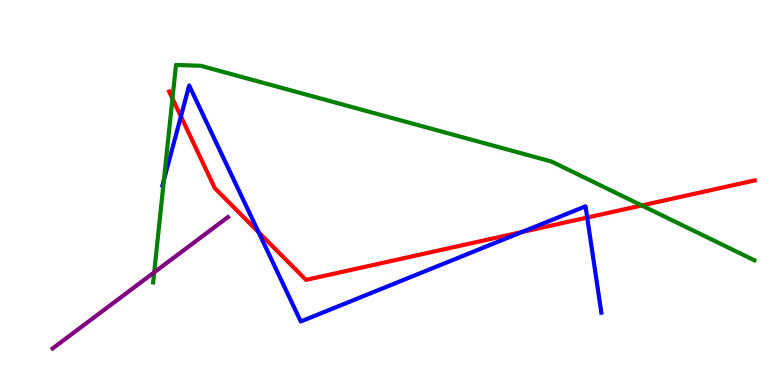[{'lines': ['blue', 'red'], 'intersections': [{'x': 2.33, 'y': 6.98}, {'x': 3.34, 'y': 3.97}, {'x': 6.74, 'y': 3.97}, {'x': 7.58, 'y': 4.35}]}, {'lines': ['green', 'red'], 'intersections': [{'x': 2.23, 'y': 7.44}, {'x': 8.28, 'y': 4.66}]}, {'lines': ['purple', 'red'], 'intersections': []}, {'lines': ['blue', 'green'], 'intersections': [{'x': 2.11, 'y': 5.32}]}, {'lines': ['blue', 'purple'], 'intersections': []}, {'lines': ['green', 'purple'], 'intersections': [{'x': 1.99, 'y': 2.93}]}]